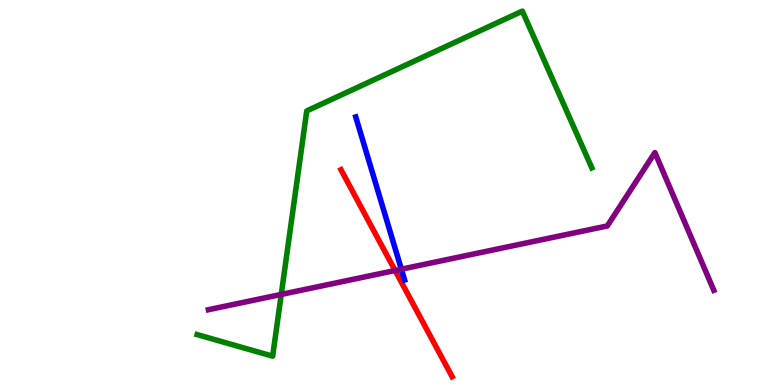[{'lines': ['blue', 'red'], 'intersections': []}, {'lines': ['green', 'red'], 'intersections': []}, {'lines': ['purple', 'red'], 'intersections': [{'x': 5.1, 'y': 2.97}]}, {'lines': ['blue', 'green'], 'intersections': []}, {'lines': ['blue', 'purple'], 'intersections': [{'x': 5.18, 'y': 3.01}]}, {'lines': ['green', 'purple'], 'intersections': [{'x': 3.63, 'y': 2.35}]}]